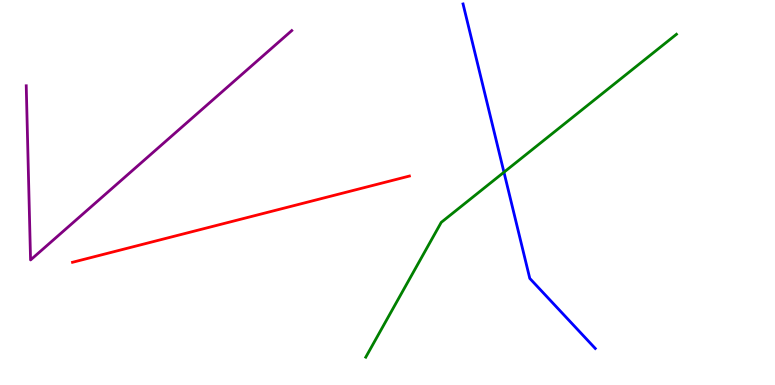[{'lines': ['blue', 'red'], 'intersections': []}, {'lines': ['green', 'red'], 'intersections': []}, {'lines': ['purple', 'red'], 'intersections': []}, {'lines': ['blue', 'green'], 'intersections': [{'x': 6.5, 'y': 5.53}]}, {'lines': ['blue', 'purple'], 'intersections': []}, {'lines': ['green', 'purple'], 'intersections': []}]